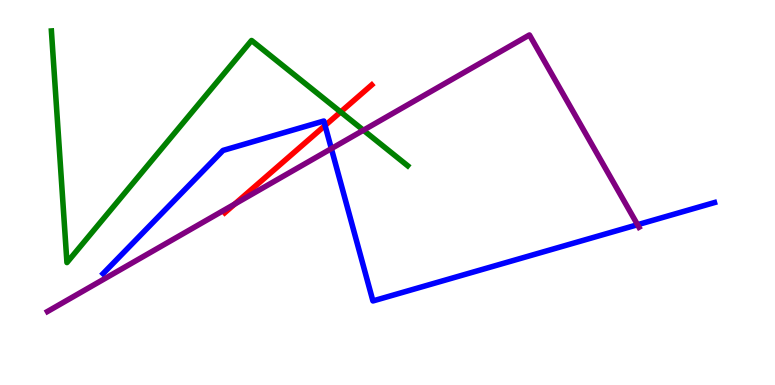[{'lines': ['blue', 'red'], 'intersections': [{'x': 4.19, 'y': 6.74}]}, {'lines': ['green', 'red'], 'intersections': [{'x': 4.4, 'y': 7.09}]}, {'lines': ['purple', 'red'], 'intersections': [{'x': 3.03, 'y': 4.7}]}, {'lines': ['blue', 'green'], 'intersections': []}, {'lines': ['blue', 'purple'], 'intersections': [{'x': 4.28, 'y': 6.14}, {'x': 8.23, 'y': 4.16}]}, {'lines': ['green', 'purple'], 'intersections': [{'x': 4.69, 'y': 6.62}]}]